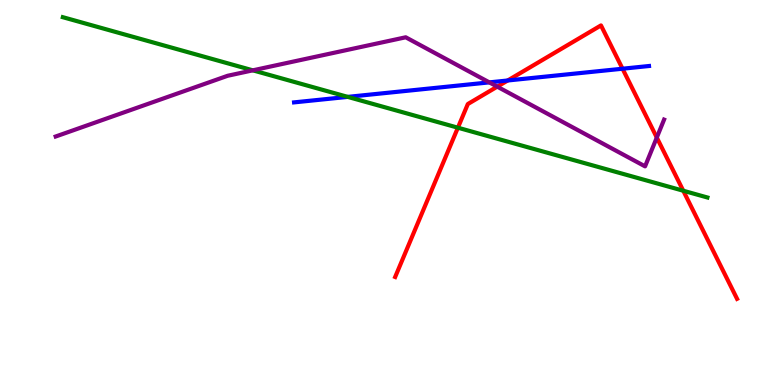[{'lines': ['blue', 'red'], 'intersections': [{'x': 6.55, 'y': 7.91}, {'x': 8.03, 'y': 8.22}]}, {'lines': ['green', 'red'], 'intersections': [{'x': 5.91, 'y': 6.68}, {'x': 8.82, 'y': 5.05}]}, {'lines': ['purple', 'red'], 'intersections': [{'x': 6.42, 'y': 7.75}, {'x': 8.47, 'y': 6.43}]}, {'lines': ['blue', 'green'], 'intersections': [{'x': 4.49, 'y': 7.48}]}, {'lines': ['blue', 'purple'], 'intersections': [{'x': 6.31, 'y': 7.86}]}, {'lines': ['green', 'purple'], 'intersections': [{'x': 3.26, 'y': 8.17}]}]